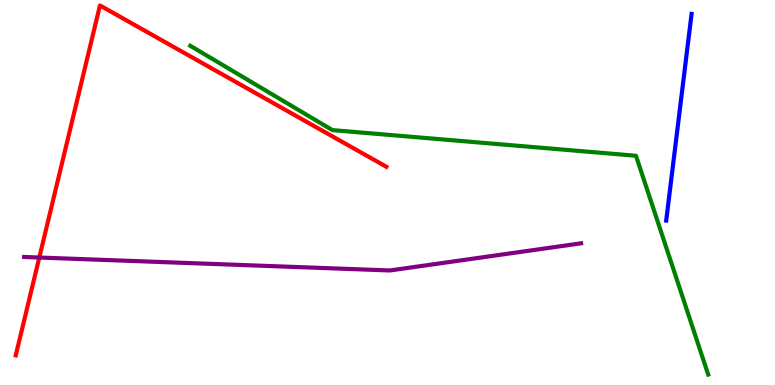[{'lines': ['blue', 'red'], 'intersections': []}, {'lines': ['green', 'red'], 'intersections': []}, {'lines': ['purple', 'red'], 'intersections': [{'x': 0.507, 'y': 3.31}]}, {'lines': ['blue', 'green'], 'intersections': []}, {'lines': ['blue', 'purple'], 'intersections': []}, {'lines': ['green', 'purple'], 'intersections': []}]